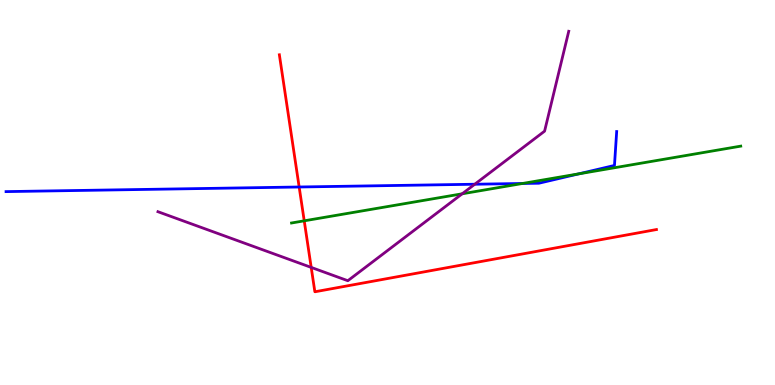[{'lines': ['blue', 'red'], 'intersections': [{'x': 3.86, 'y': 5.14}]}, {'lines': ['green', 'red'], 'intersections': [{'x': 3.93, 'y': 4.26}]}, {'lines': ['purple', 'red'], 'intersections': [{'x': 4.02, 'y': 3.05}]}, {'lines': ['blue', 'green'], 'intersections': [{'x': 6.74, 'y': 5.23}, {'x': 7.47, 'y': 5.48}]}, {'lines': ['blue', 'purple'], 'intersections': [{'x': 6.13, 'y': 5.21}]}, {'lines': ['green', 'purple'], 'intersections': [{'x': 5.96, 'y': 4.97}]}]